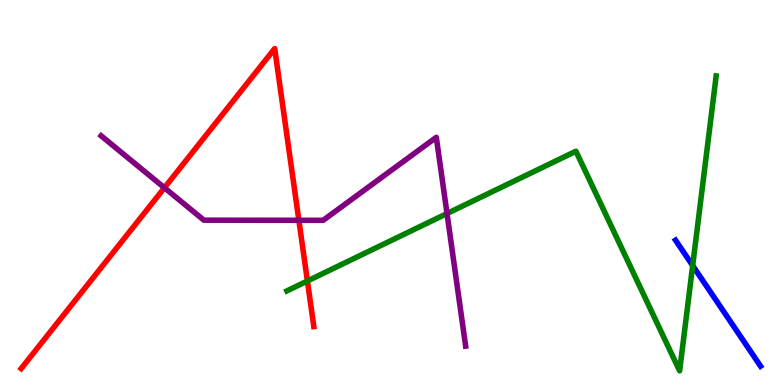[{'lines': ['blue', 'red'], 'intersections': []}, {'lines': ['green', 'red'], 'intersections': [{'x': 3.97, 'y': 2.7}]}, {'lines': ['purple', 'red'], 'intersections': [{'x': 2.12, 'y': 5.12}, {'x': 3.86, 'y': 4.28}]}, {'lines': ['blue', 'green'], 'intersections': [{'x': 8.94, 'y': 3.1}]}, {'lines': ['blue', 'purple'], 'intersections': []}, {'lines': ['green', 'purple'], 'intersections': [{'x': 5.77, 'y': 4.45}]}]